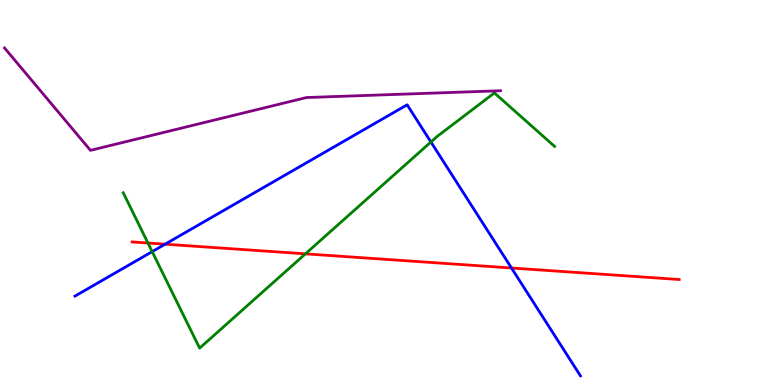[{'lines': ['blue', 'red'], 'intersections': [{'x': 2.13, 'y': 3.66}, {'x': 6.6, 'y': 3.04}]}, {'lines': ['green', 'red'], 'intersections': [{'x': 1.91, 'y': 3.69}, {'x': 3.94, 'y': 3.41}]}, {'lines': ['purple', 'red'], 'intersections': []}, {'lines': ['blue', 'green'], 'intersections': [{'x': 1.96, 'y': 3.46}, {'x': 5.56, 'y': 6.31}]}, {'lines': ['blue', 'purple'], 'intersections': []}, {'lines': ['green', 'purple'], 'intersections': []}]